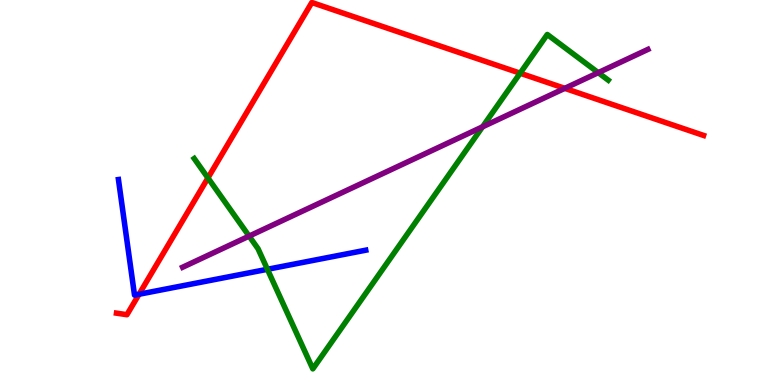[{'lines': ['blue', 'red'], 'intersections': [{'x': 1.79, 'y': 2.36}]}, {'lines': ['green', 'red'], 'intersections': [{'x': 2.68, 'y': 5.38}, {'x': 6.71, 'y': 8.1}]}, {'lines': ['purple', 'red'], 'intersections': [{'x': 7.29, 'y': 7.71}]}, {'lines': ['blue', 'green'], 'intersections': [{'x': 3.45, 'y': 3.01}]}, {'lines': ['blue', 'purple'], 'intersections': []}, {'lines': ['green', 'purple'], 'intersections': [{'x': 3.21, 'y': 3.87}, {'x': 6.23, 'y': 6.71}, {'x': 7.72, 'y': 8.11}]}]